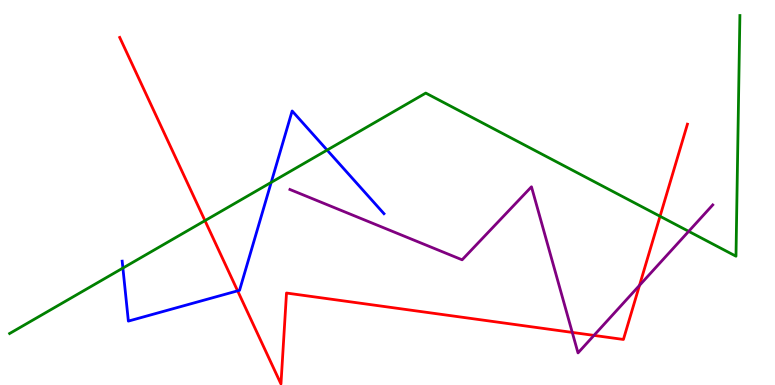[{'lines': ['blue', 'red'], 'intersections': [{'x': 3.07, 'y': 2.45}]}, {'lines': ['green', 'red'], 'intersections': [{'x': 2.64, 'y': 4.27}, {'x': 8.52, 'y': 4.38}]}, {'lines': ['purple', 'red'], 'intersections': [{'x': 7.38, 'y': 1.37}, {'x': 7.66, 'y': 1.29}, {'x': 8.25, 'y': 2.59}]}, {'lines': ['blue', 'green'], 'intersections': [{'x': 1.59, 'y': 3.04}, {'x': 3.5, 'y': 5.26}, {'x': 4.22, 'y': 6.1}]}, {'lines': ['blue', 'purple'], 'intersections': []}, {'lines': ['green', 'purple'], 'intersections': [{'x': 8.89, 'y': 3.99}]}]